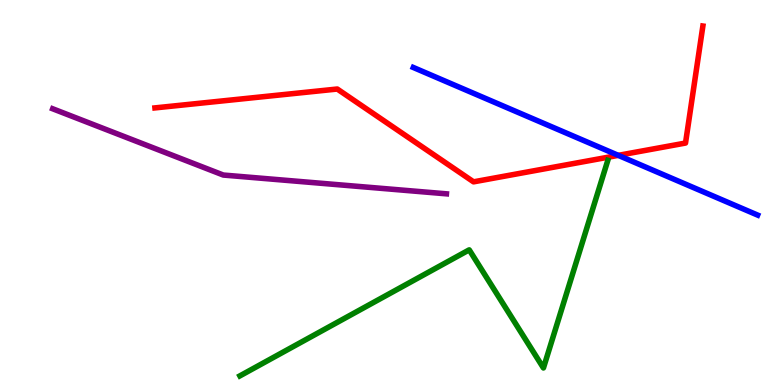[{'lines': ['blue', 'red'], 'intersections': [{'x': 7.98, 'y': 5.96}]}, {'lines': ['green', 'red'], 'intersections': []}, {'lines': ['purple', 'red'], 'intersections': []}, {'lines': ['blue', 'green'], 'intersections': []}, {'lines': ['blue', 'purple'], 'intersections': []}, {'lines': ['green', 'purple'], 'intersections': []}]